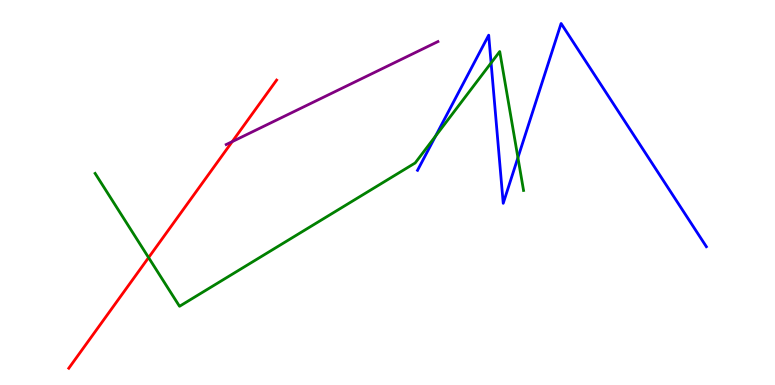[{'lines': ['blue', 'red'], 'intersections': []}, {'lines': ['green', 'red'], 'intersections': [{'x': 1.92, 'y': 3.31}]}, {'lines': ['purple', 'red'], 'intersections': [{'x': 3.0, 'y': 6.32}]}, {'lines': ['blue', 'green'], 'intersections': [{'x': 5.62, 'y': 6.46}, {'x': 6.34, 'y': 8.37}, {'x': 6.68, 'y': 5.91}]}, {'lines': ['blue', 'purple'], 'intersections': []}, {'lines': ['green', 'purple'], 'intersections': []}]